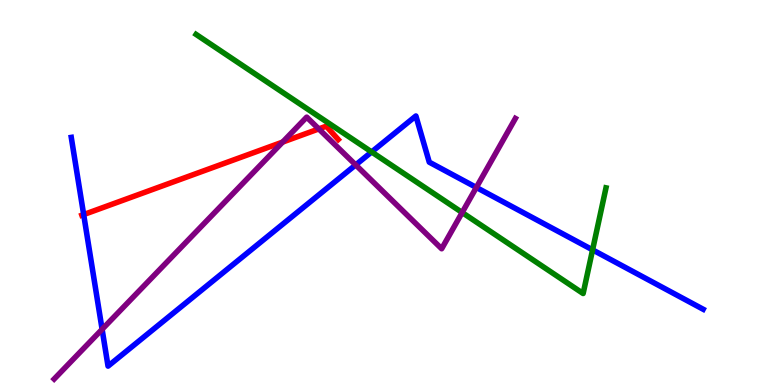[{'lines': ['blue', 'red'], 'intersections': [{'x': 1.08, 'y': 4.43}]}, {'lines': ['green', 'red'], 'intersections': []}, {'lines': ['purple', 'red'], 'intersections': [{'x': 3.65, 'y': 6.31}, {'x': 4.11, 'y': 6.65}]}, {'lines': ['blue', 'green'], 'intersections': [{'x': 4.8, 'y': 6.05}, {'x': 7.65, 'y': 3.51}]}, {'lines': ['blue', 'purple'], 'intersections': [{'x': 1.32, 'y': 1.45}, {'x': 4.59, 'y': 5.72}, {'x': 6.15, 'y': 5.13}]}, {'lines': ['green', 'purple'], 'intersections': [{'x': 5.96, 'y': 4.48}]}]